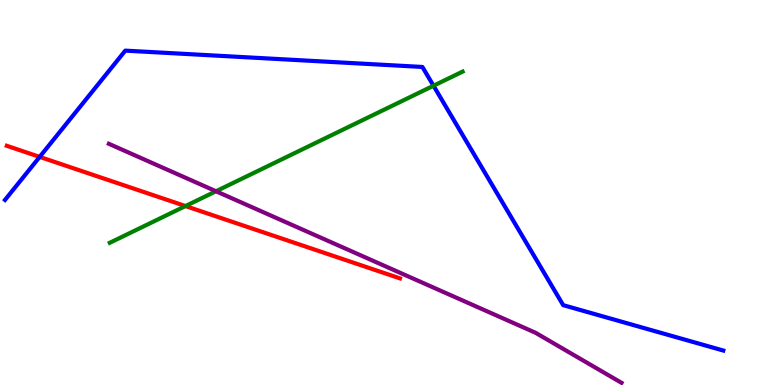[{'lines': ['blue', 'red'], 'intersections': [{'x': 0.512, 'y': 5.92}]}, {'lines': ['green', 'red'], 'intersections': [{'x': 2.39, 'y': 4.65}]}, {'lines': ['purple', 'red'], 'intersections': []}, {'lines': ['blue', 'green'], 'intersections': [{'x': 5.59, 'y': 7.77}]}, {'lines': ['blue', 'purple'], 'intersections': []}, {'lines': ['green', 'purple'], 'intersections': [{'x': 2.79, 'y': 5.03}]}]